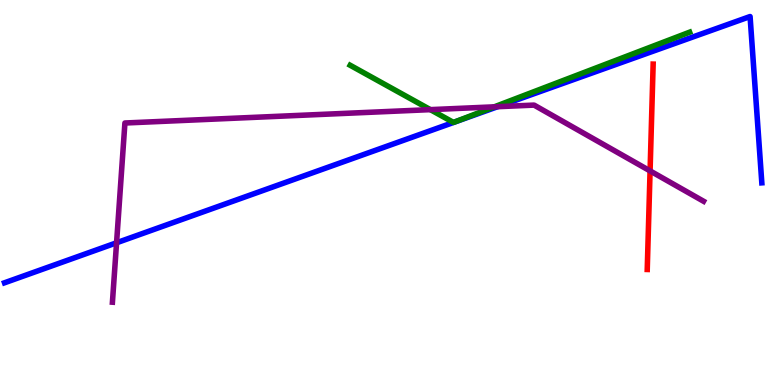[{'lines': ['blue', 'red'], 'intersections': []}, {'lines': ['green', 'red'], 'intersections': []}, {'lines': ['purple', 'red'], 'intersections': [{'x': 8.39, 'y': 5.56}]}, {'lines': ['blue', 'green'], 'intersections': []}, {'lines': ['blue', 'purple'], 'intersections': [{'x': 1.5, 'y': 3.69}, {'x': 6.42, 'y': 7.23}]}, {'lines': ['green', 'purple'], 'intersections': [{'x': 5.55, 'y': 7.15}, {'x': 6.38, 'y': 7.22}]}]